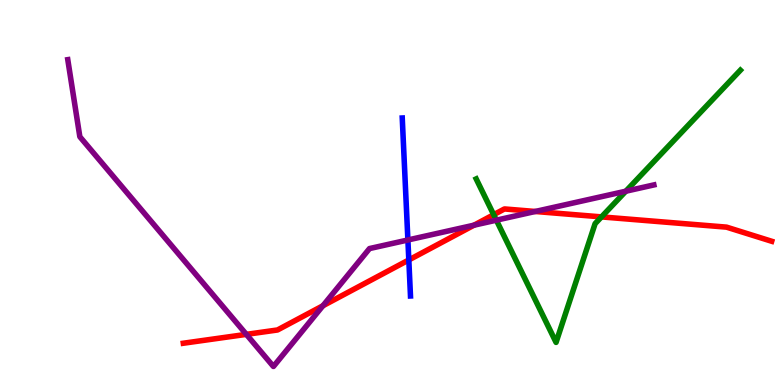[{'lines': ['blue', 'red'], 'intersections': [{'x': 5.28, 'y': 3.25}]}, {'lines': ['green', 'red'], 'intersections': [{'x': 6.37, 'y': 4.42}, {'x': 7.76, 'y': 4.37}]}, {'lines': ['purple', 'red'], 'intersections': [{'x': 3.18, 'y': 1.32}, {'x': 4.17, 'y': 2.06}, {'x': 6.12, 'y': 4.15}, {'x': 6.91, 'y': 4.51}]}, {'lines': ['blue', 'green'], 'intersections': []}, {'lines': ['blue', 'purple'], 'intersections': [{'x': 5.26, 'y': 3.77}]}, {'lines': ['green', 'purple'], 'intersections': [{'x': 6.4, 'y': 4.28}, {'x': 8.07, 'y': 5.03}]}]